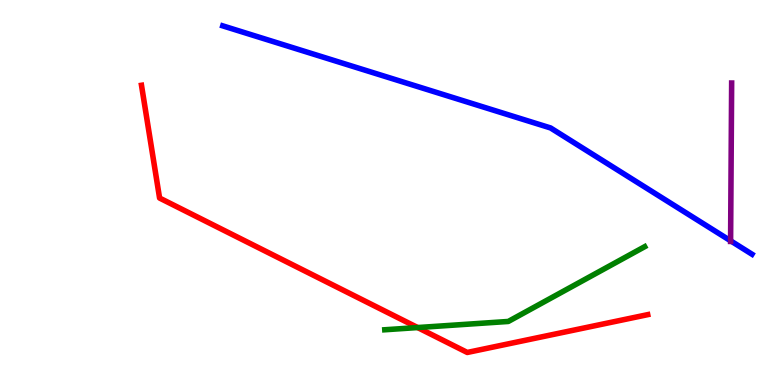[{'lines': ['blue', 'red'], 'intersections': []}, {'lines': ['green', 'red'], 'intersections': [{'x': 5.39, 'y': 1.49}]}, {'lines': ['purple', 'red'], 'intersections': []}, {'lines': ['blue', 'green'], 'intersections': []}, {'lines': ['blue', 'purple'], 'intersections': [{'x': 9.43, 'y': 3.75}]}, {'lines': ['green', 'purple'], 'intersections': []}]